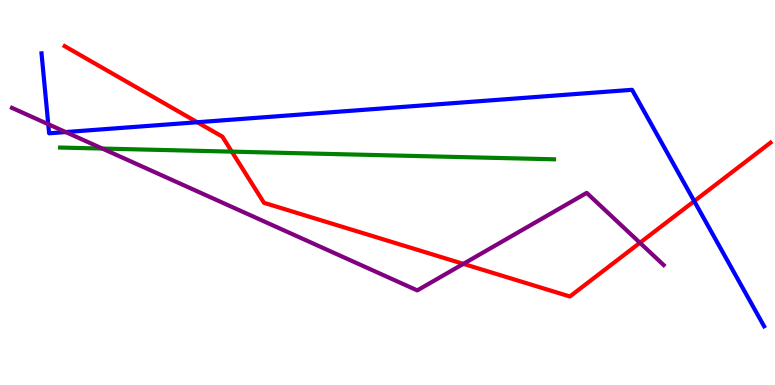[{'lines': ['blue', 'red'], 'intersections': [{'x': 2.55, 'y': 6.82}, {'x': 8.96, 'y': 4.78}]}, {'lines': ['green', 'red'], 'intersections': [{'x': 2.99, 'y': 6.06}]}, {'lines': ['purple', 'red'], 'intersections': [{'x': 5.98, 'y': 3.15}, {'x': 8.26, 'y': 3.69}]}, {'lines': ['blue', 'green'], 'intersections': []}, {'lines': ['blue', 'purple'], 'intersections': [{'x': 0.623, 'y': 6.77}, {'x': 0.847, 'y': 6.57}]}, {'lines': ['green', 'purple'], 'intersections': [{'x': 1.32, 'y': 6.14}]}]